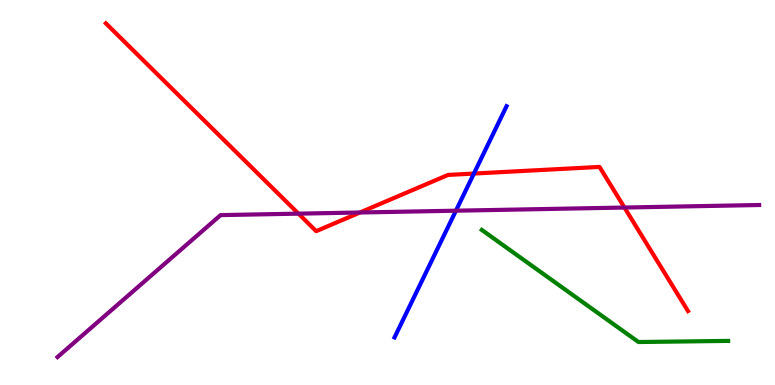[{'lines': ['blue', 'red'], 'intersections': [{'x': 6.12, 'y': 5.49}]}, {'lines': ['green', 'red'], 'intersections': []}, {'lines': ['purple', 'red'], 'intersections': [{'x': 3.85, 'y': 4.45}, {'x': 4.64, 'y': 4.48}, {'x': 8.06, 'y': 4.61}]}, {'lines': ['blue', 'green'], 'intersections': []}, {'lines': ['blue', 'purple'], 'intersections': [{'x': 5.88, 'y': 4.53}]}, {'lines': ['green', 'purple'], 'intersections': []}]